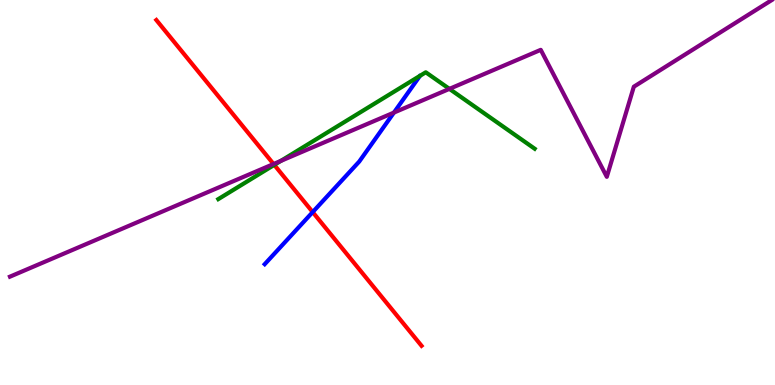[{'lines': ['blue', 'red'], 'intersections': [{'x': 4.03, 'y': 4.49}]}, {'lines': ['green', 'red'], 'intersections': [{'x': 3.54, 'y': 5.72}]}, {'lines': ['purple', 'red'], 'intersections': [{'x': 3.53, 'y': 5.74}]}, {'lines': ['blue', 'green'], 'intersections': []}, {'lines': ['blue', 'purple'], 'intersections': [{'x': 5.08, 'y': 7.08}]}, {'lines': ['green', 'purple'], 'intersections': [{'x': 3.62, 'y': 5.82}, {'x': 5.8, 'y': 7.69}]}]